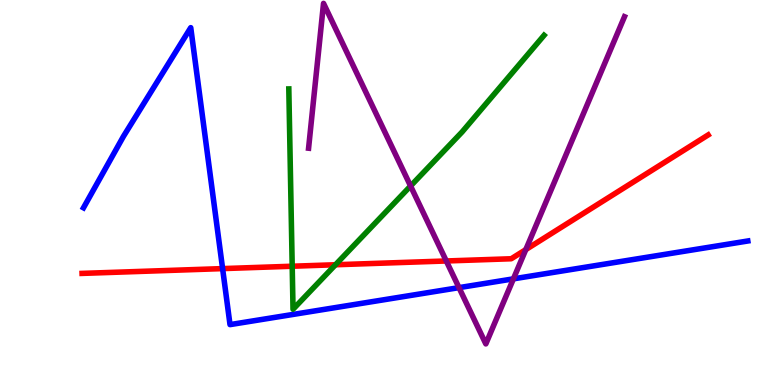[{'lines': ['blue', 'red'], 'intersections': [{'x': 2.87, 'y': 3.02}]}, {'lines': ['green', 'red'], 'intersections': [{'x': 3.77, 'y': 3.08}, {'x': 4.33, 'y': 3.12}]}, {'lines': ['purple', 'red'], 'intersections': [{'x': 5.76, 'y': 3.22}, {'x': 6.78, 'y': 3.52}]}, {'lines': ['blue', 'green'], 'intersections': []}, {'lines': ['blue', 'purple'], 'intersections': [{'x': 5.92, 'y': 2.53}, {'x': 6.62, 'y': 2.76}]}, {'lines': ['green', 'purple'], 'intersections': [{'x': 5.3, 'y': 5.17}]}]